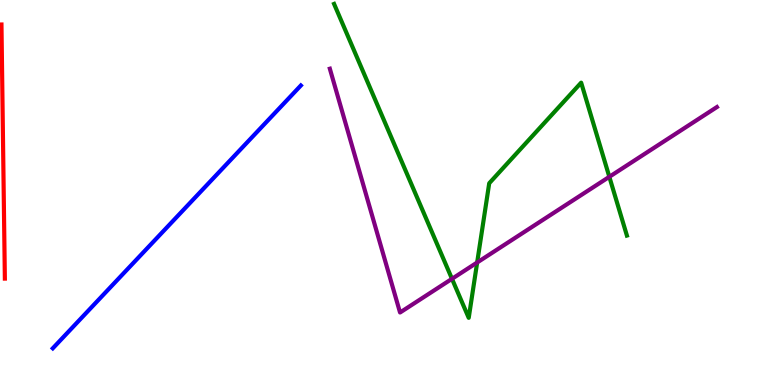[{'lines': ['blue', 'red'], 'intersections': []}, {'lines': ['green', 'red'], 'intersections': []}, {'lines': ['purple', 'red'], 'intersections': []}, {'lines': ['blue', 'green'], 'intersections': []}, {'lines': ['blue', 'purple'], 'intersections': []}, {'lines': ['green', 'purple'], 'intersections': [{'x': 5.83, 'y': 2.76}, {'x': 6.16, 'y': 3.18}, {'x': 7.86, 'y': 5.41}]}]